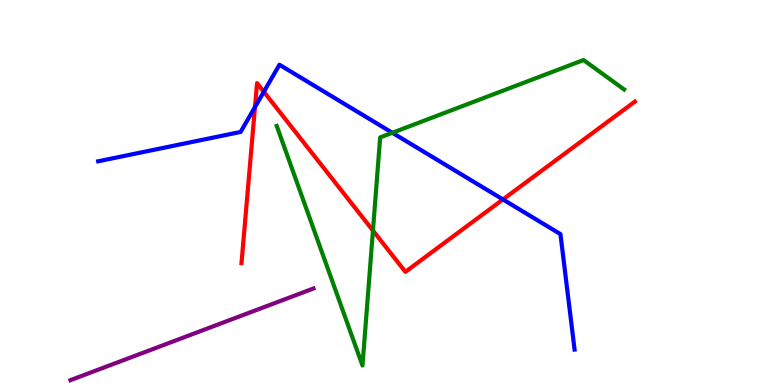[{'lines': ['blue', 'red'], 'intersections': [{'x': 3.29, 'y': 7.22}, {'x': 3.4, 'y': 7.62}, {'x': 6.49, 'y': 4.82}]}, {'lines': ['green', 'red'], 'intersections': [{'x': 4.81, 'y': 4.01}]}, {'lines': ['purple', 'red'], 'intersections': []}, {'lines': ['blue', 'green'], 'intersections': [{'x': 5.06, 'y': 6.55}]}, {'lines': ['blue', 'purple'], 'intersections': []}, {'lines': ['green', 'purple'], 'intersections': []}]